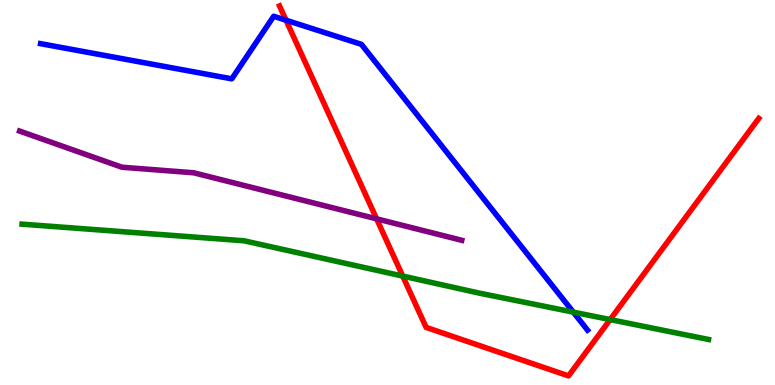[{'lines': ['blue', 'red'], 'intersections': [{'x': 3.69, 'y': 9.48}]}, {'lines': ['green', 'red'], 'intersections': [{'x': 5.2, 'y': 2.83}, {'x': 7.87, 'y': 1.7}]}, {'lines': ['purple', 'red'], 'intersections': [{'x': 4.86, 'y': 4.32}]}, {'lines': ['blue', 'green'], 'intersections': [{'x': 7.4, 'y': 1.89}]}, {'lines': ['blue', 'purple'], 'intersections': []}, {'lines': ['green', 'purple'], 'intersections': []}]